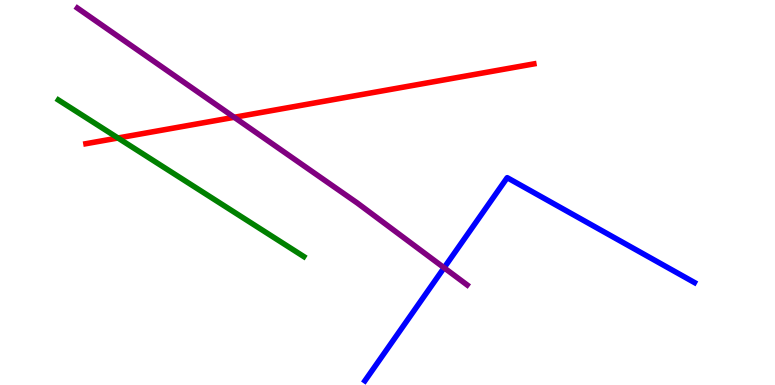[{'lines': ['blue', 'red'], 'intersections': []}, {'lines': ['green', 'red'], 'intersections': [{'x': 1.52, 'y': 6.42}]}, {'lines': ['purple', 'red'], 'intersections': [{'x': 3.02, 'y': 6.95}]}, {'lines': ['blue', 'green'], 'intersections': []}, {'lines': ['blue', 'purple'], 'intersections': [{'x': 5.73, 'y': 3.05}]}, {'lines': ['green', 'purple'], 'intersections': []}]